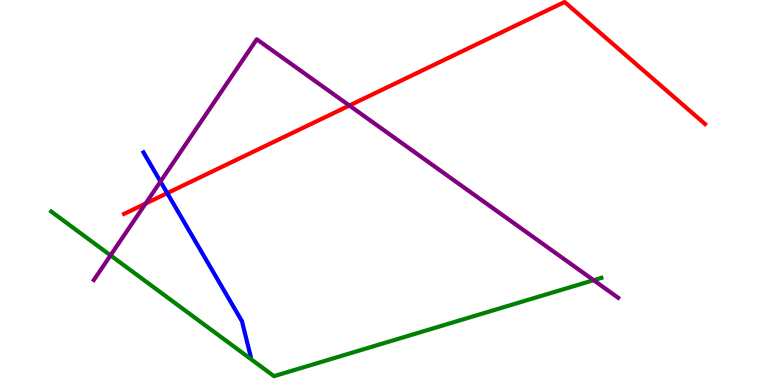[{'lines': ['blue', 'red'], 'intersections': [{'x': 2.16, 'y': 4.98}]}, {'lines': ['green', 'red'], 'intersections': []}, {'lines': ['purple', 'red'], 'intersections': [{'x': 1.88, 'y': 4.71}, {'x': 4.51, 'y': 7.26}]}, {'lines': ['blue', 'green'], 'intersections': []}, {'lines': ['blue', 'purple'], 'intersections': [{'x': 2.07, 'y': 5.28}]}, {'lines': ['green', 'purple'], 'intersections': [{'x': 1.43, 'y': 3.37}, {'x': 7.66, 'y': 2.72}]}]